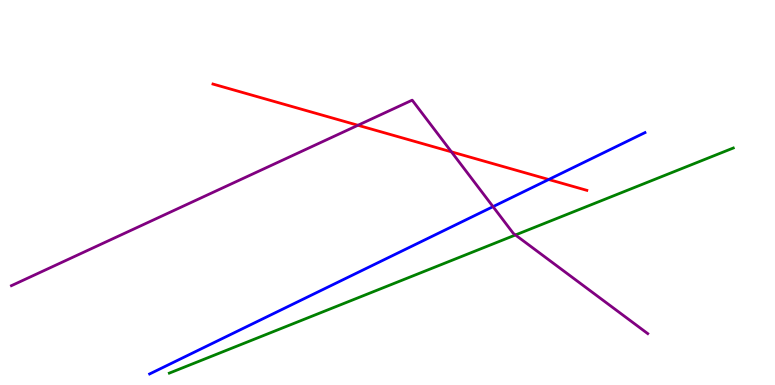[{'lines': ['blue', 'red'], 'intersections': [{'x': 7.08, 'y': 5.34}]}, {'lines': ['green', 'red'], 'intersections': []}, {'lines': ['purple', 'red'], 'intersections': [{'x': 4.62, 'y': 6.75}, {'x': 5.82, 'y': 6.06}]}, {'lines': ['blue', 'green'], 'intersections': []}, {'lines': ['blue', 'purple'], 'intersections': [{'x': 6.36, 'y': 4.63}]}, {'lines': ['green', 'purple'], 'intersections': [{'x': 6.65, 'y': 3.9}]}]